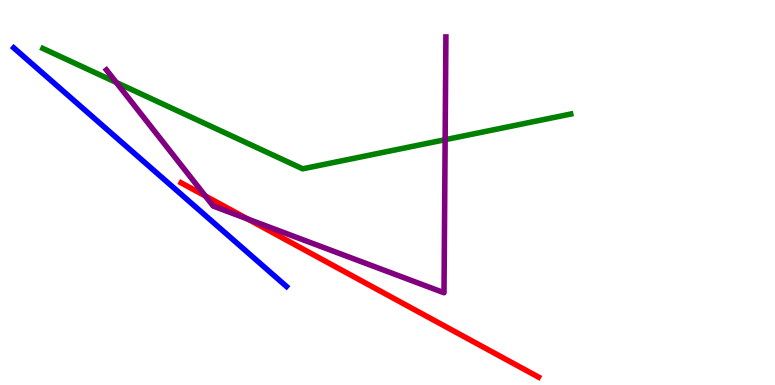[{'lines': ['blue', 'red'], 'intersections': []}, {'lines': ['green', 'red'], 'intersections': []}, {'lines': ['purple', 'red'], 'intersections': [{'x': 2.65, 'y': 4.91}, {'x': 3.2, 'y': 4.31}]}, {'lines': ['blue', 'green'], 'intersections': []}, {'lines': ['blue', 'purple'], 'intersections': []}, {'lines': ['green', 'purple'], 'intersections': [{'x': 1.5, 'y': 7.86}, {'x': 5.74, 'y': 6.37}]}]